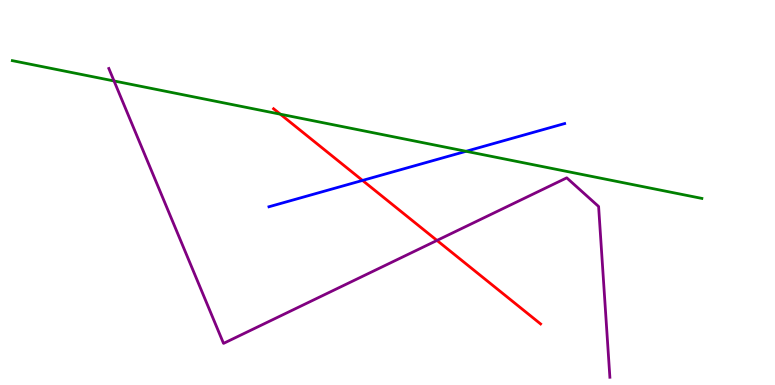[{'lines': ['blue', 'red'], 'intersections': [{'x': 4.68, 'y': 5.31}]}, {'lines': ['green', 'red'], 'intersections': [{'x': 3.62, 'y': 7.03}]}, {'lines': ['purple', 'red'], 'intersections': [{'x': 5.64, 'y': 3.76}]}, {'lines': ['blue', 'green'], 'intersections': [{'x': 6.01, 'y': 6.07}]}, {'lines': ['blue', 'purple'], 'intersections': []}, {'lines': ['green', 'purple'], 'intersections': [{'x': 1.47, 'y': 7.9}]}]